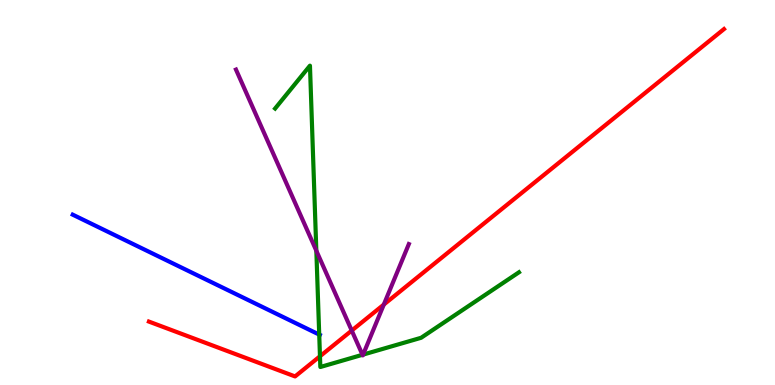[{'lines': ['blue', 'red'], 'intersections': []}, {'lines': ['green', 'red'], 'intersections': [{'x': 4.13, 'y': 0.746}]}, {'lines': ['purple', 'red'], 'intersections': [{'x': 4.54, 'y': 1.41}, {'x': 4.95, 'y': 2.09}]}, {'lines': ['blue', 'green'], 'intersections': [{'x': 4.12, 'y': 1.31}]}, {'lines': ['blue', 'purple'], 'intersections': []}, {'lines': ['green', 'purple'], 'intersections': [{'x': 4.08, 'y': 3.49}, {'x': 4.68, 'y': 0.785}, {'x': 4.69, 'y': 0.789}]}]